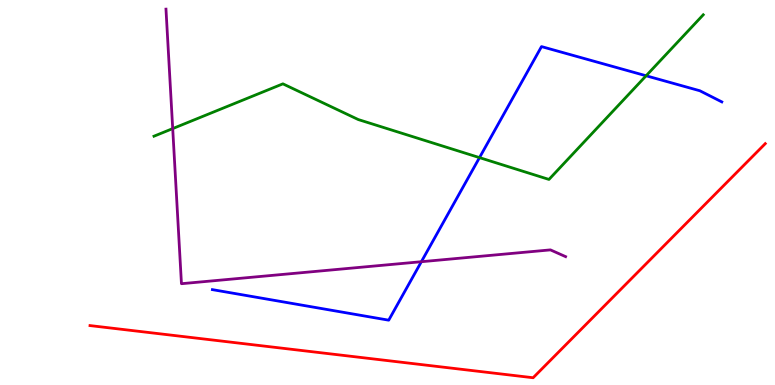[{'lines': ['blue', 'red'], 'intersections': []}, {'lines': ['green', 'red'], 'intersections': []}, {'lines': ['purple', 'red'], 'intersections': []}, {'lines': ['blue', 'green'], 'intersections': [{'x': 6.19, 'y': 5.91}, {'x': 8.34, 'y': 8.03}]}, {'lines': ['blue', 'purple'], 'intersections': [{'x': 5.44, 'y': 3.2}]}, {'lines': ['green', 'purple'], 'intersections': [{'x': 2.23, 'y': 6.66}]}]